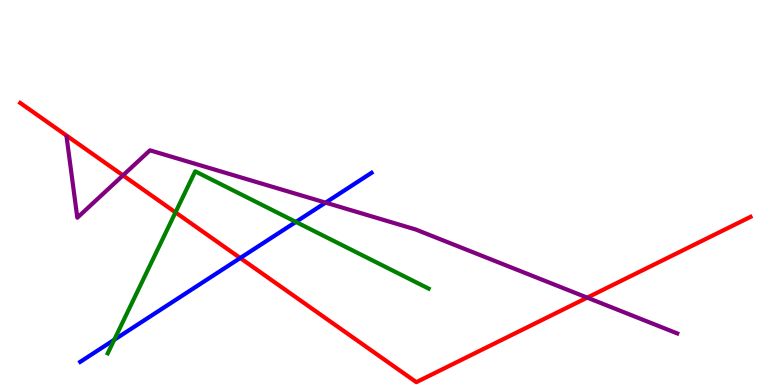[{'lines': ['blue', 'red'], 'intersections': [{'x': 3.1, 'y': 3.3}]}, {'lines': ['green', 'red'], 'intersections': [{'x': 2.26, 'y': 4.48}]}, {'lines': ['purple', 'red'], 'intersections': [{'x': 1.59, 'y': 5.45}, {'x': 7.58, 'y': 2.27}]}, {'lines': ['blue', 'green'], 'intersections': [{'x': 1.47, 'y': 1.17}, {'x': 3.82, 'y': 4.24}]}, {'lines': ['blue', 'purple'], 'intersections': [{'x': 4.2, 'y': 4.74}]}, {'lines': ['green', 'purple'], 'intersections': []}]